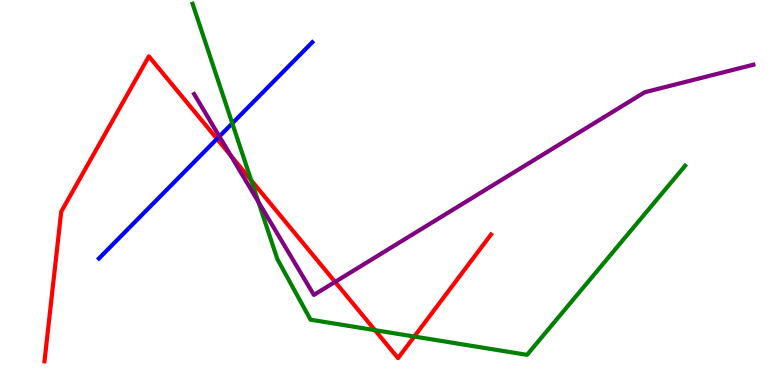[{'lines': ['blue', 'red'], 'intersections': [{'x': 2.8, 'y': 6.39}]}, {'lines': ['green', 'red'], 'intersections': [{'x': 3.24, 'y': 5.32}, {'x': 4.84, 'y': 1.42}, {'x': 5.35, 'y': 1.26}]}, {'lines': ['purple', 'red'], 'intersections': [{'x': 2.98, 'y': 5.96}, {'x': 4.32, 'y': 2.68}]}, {'lines': ['blue', 'green'], 'intersections': [{'x': 3.0, 'y': 6.8}]}, {'lines': ['blue', 'purple'], 'intersections': [{'x': 2.83, 'y': 6.46}]}, {'lines': ['green', 'purple'], 'intersections': [{'x': 3.33, 'y': 4.76}]}]